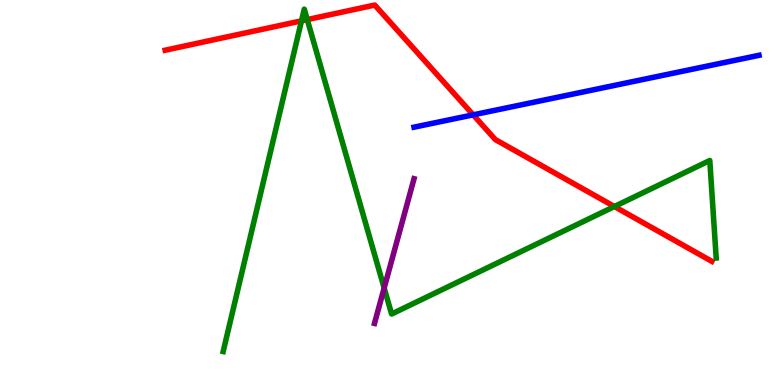[{'lines': ['blue', 'red'], 'intersections': [{'x': 6.11, 'y': 7.02}]}, {'lines': ['green', 'red'], 'intersections': [{'x': 3.89, 'y': 9.46}, {'x': 3.96, 'y': 9.49}, {'x': 7.93, 'y': 4.64}]}, {'lines': ['purple', 'red'], 'intersections': []}, {'lines': ['blue', 'green'], 'intersections': []}, {'lines': ['blue', 'purple'], 'intersections': []}, {'lines': ['green', 'purple'], 'intersections': [{'x': 4.96, 'y': 2.52}]}]